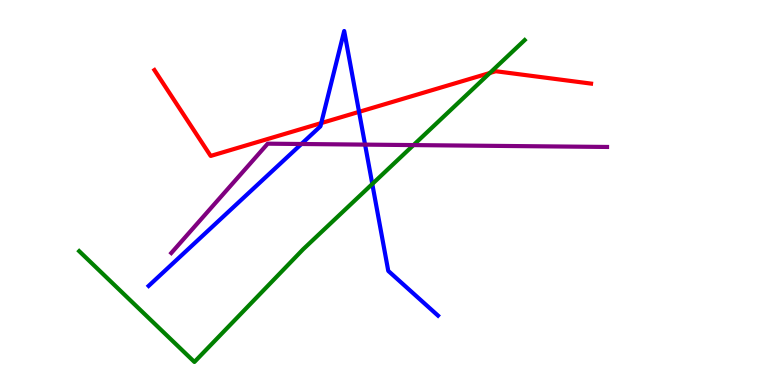[{'lines': ['blue', 'red'], 'intersections': [{'x': 4.15, 'y': 6.8}, {'x': 4.63, 'y': 7.09}]}, {'lines': ['green', 'red'], 'intersections': [{'x': 6.32, 'y': 8.1}]}, {'lines': ['purple', 'red'], 'intersections': []}, {'lines': ['blue', 'green'], 'intersections': [{'x': 4.8, 'y': 5.22}]}, {'lines': ['blue', 'purple'], 'intersections': [{'x': 3.89, 'y': 6.26}, {'x': 4.71, 'y': 6.24}]}, {'lines': ['green', 'purple'], 'intersections': [{'x': 5.34, 'y': 6.23}]}]